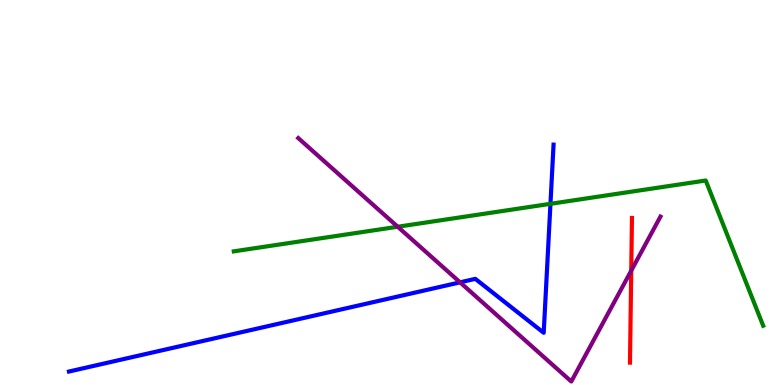[{'lines': ['blue', 'red'], 'intersections': []}, {'lines': ['green', 'red'], 'intersections': []}, {'lines': ['purple', 'red'], 'intersections': [{'x': 8.14, 'y': 2.97}]}, {'lines': ['blue', 'green'], 'intersections': [{'x': 7.1, 'y': 4.71}]}, {'lines': ['blue', 'purple'], 'intersections': [{'x': 5.94, 'y': 2.67}]}, {'lines': ['green', 'purple'], 'intersections': [{'x': 5.13, 'y': 4.11}]}]